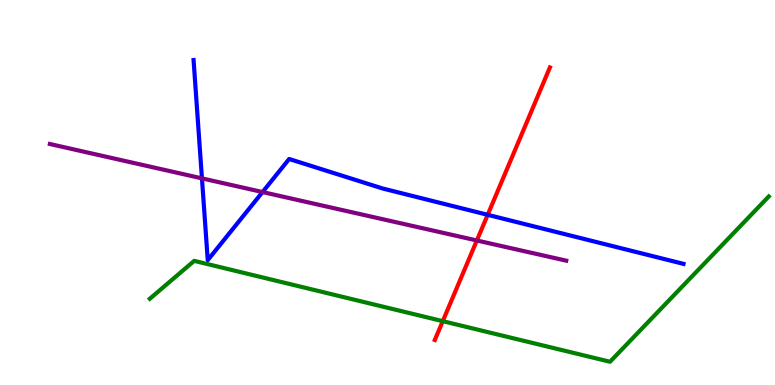[{'lines': ['blue', 'red'], 'intersections': [{'x': 6.29, 'y': 4.42}]}, {'lines': ['green', 'red'], 'intersections': [{'x': 5.71, 'y': 1.66}]}, {'lines': ['purple', 'red'], 'intersections': [{'x': 6.15, 'y': 3.75}]}, {'lines': ['blue', 'green'], 'intersections': []}, {'lines': ['blue', 'purple'], 'intersections': [{'x': 2.61, 'y': 5.37}, {'x': 3.39, 'y': 5.01}]}, {'lines': ['green', 'purple'], 'intersections': []}]